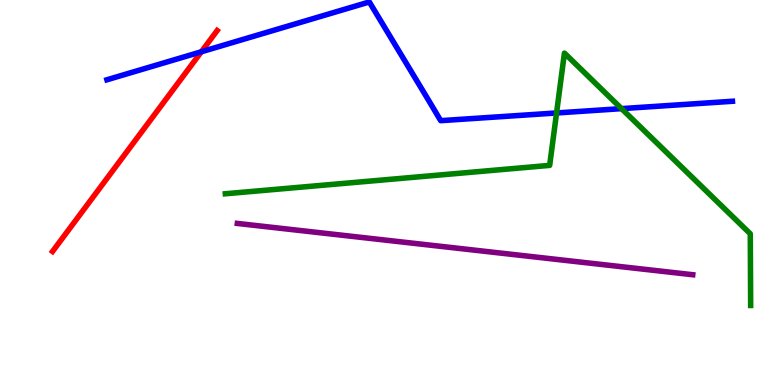[{'lines': ['blue', 'red'], 'intersections': [{'x': 2.6, 'y': 8.65}]}, {'lines': ['green', 'red'], 'intersections': []}, {'lines': ['purple', 'red'], 'intersections': []}, {'lines': ['blue', 'green'], 'intersections': [{'x': 7.18, 'y': 7.07}, {'x': 8.02, 'y': 7.18}]}, {'lines': ['blue', 'purple'], 'intersections': []}, {'lines': ['green', 'purple'], 'intersections': []}]